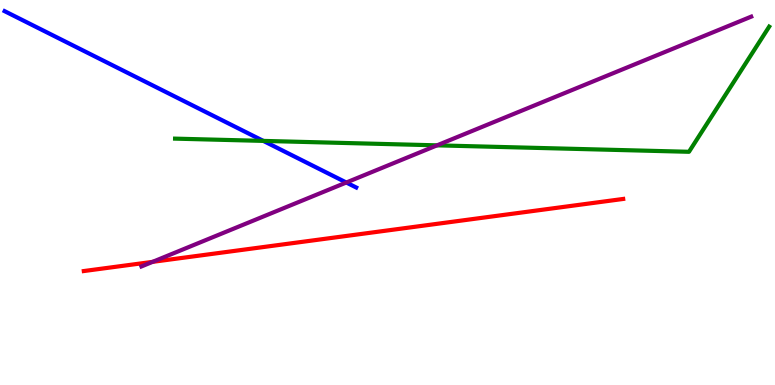[{'lines': ['blue', 'red'], 'intersections': []}, {'lines': ['green', 'red'], 'intersections': []}, {'lines': ['purple', 'red'], 'intersections': [{'x': 1.97, 'y': 3.2}]}, {'lines': ['blue', 'green'], 'intersections': [{'x': 3.4, 'y': 6.34}]}, {'lines': ['blue', 'purple'], 'intersections': [{'x': 4.47, 'y': 5.26}]}, {'lines': ['green', 'purple'], 'intersections': [{'x': 5.64, 'y': 6.22}]}]